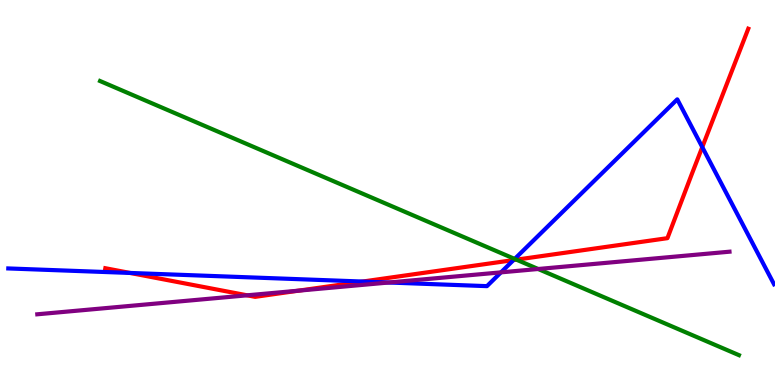[{'lines': ['blue', 'red'], 'intersections': [{'x': 1.68, 'y': 2.91}, {'x': 4.68, 'y': 2.69}, {'x': 6.63, 'y': 3.24}, {'x': 9.06, 'y': 6.18}]}, {'lines': ['green', 'red'], 'intersections': [{'x': 6.66, 'y': 3.26}]}, {'lines': ['purple', 'red'], 'intersections': [{'x': 3.19, 'y': 2.33}, {'x': 3.85, 'y': 2.45}]}, {'lines': ['blue', 'green'], 'intersections': [{'x': 6.64, 'y': 3.27}]}, {'lines': ['blue', 'purple'], 'intersections': [{'x': 5.02, 'y': 2.66}, {'x': 6.46, 'y': 2.93}]}, {'lines': ['green', 'purple'], 'intersections': [{'x': 6.94, 'y': 3.01}]}]